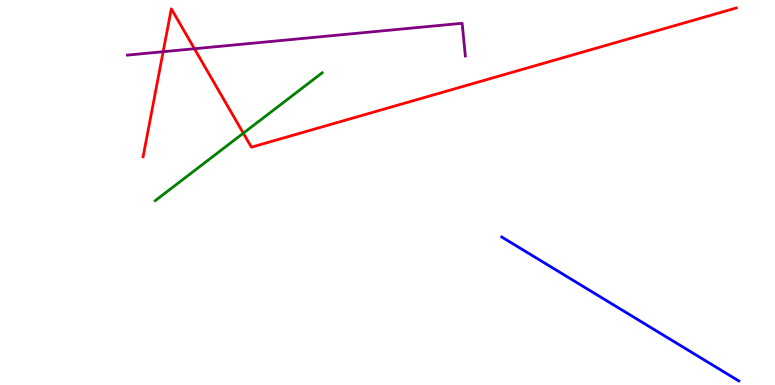[{'lines': ['blue', 'red'], 'intersections': []}, {'lines': ['green', 'red'], 'intersections': [{'x': 3.14, 'y': 6.54}]}, {'lines': ['purple', 'red'], 'intersections': [{'x': 2.11, 'y': 8.66}, {'x': 2.51, 'y': 8.73}]}, {'lines': ['blue', 'green'], 'intersections': []}, {'lines': ['blue', 'purple'], 'intersections': []}, {'lines': ['green', 'purple'], 'intersections': []}]